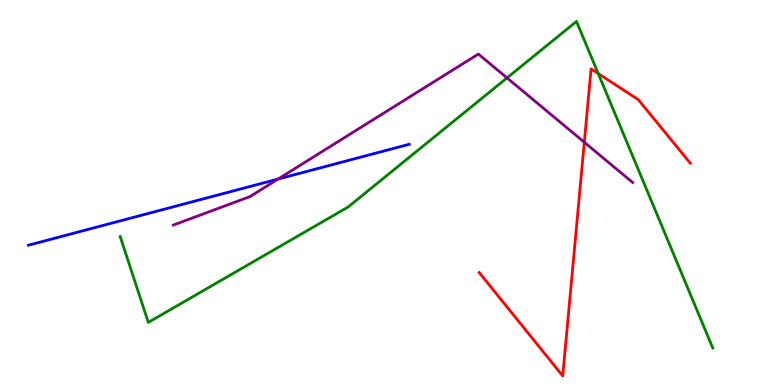[{'lines': ['blue', 'red'], 'intersections': []}, {'lines': ['green', 'red'], 'intersections': [{'x': 7.72, 'y': 8.09}]}, {'lines': ['purple', 'red'], 'intersections': [{'x': 7.54, 'y': 6.31}]}, {'lines': ['blue', 'green'], 'intersections': []}, {'lines': ['blue', 'purple'], 'intersections': [{'x': 3.59, 'y': 5.35}]}, {'lines': ['green', 'purple'], 'intersections': [{'x': 6.54, 'y': 7.98}]}]